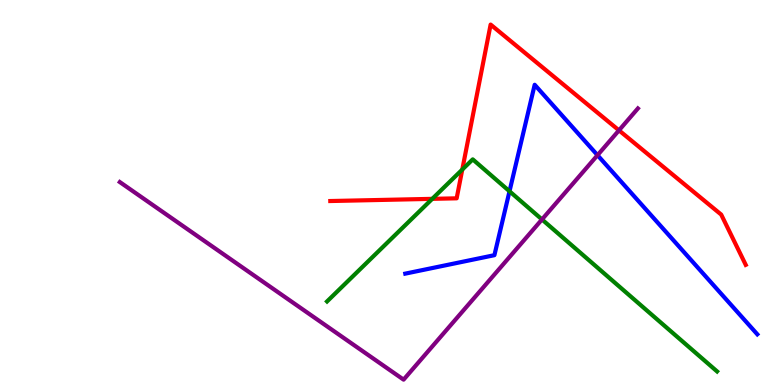[{'lines': ['blue', 'red'], 'intersections': []}, {'lines': ['green', 'red'], 'intersections': [{'x': 5.58, 'y': 4.84}, {'x': 5.96, 'y': 5.6}]}, {'lines': ['purple', 'red'], 'intersections': [{'x': 7.99, 'y': 6.61}]}, {'lines': ['blue', 'green'], 'intersections': [{'x': 6.57, 'y': 5.03}]}, {'lines': ['blue', 'purple'], 'intersections': [{'x': 7.71, 'y': 5.97}]}, {'lines': ['green', 'purple'], 'intersections': [{'x': 6.99, 'y': 4.3}]}]